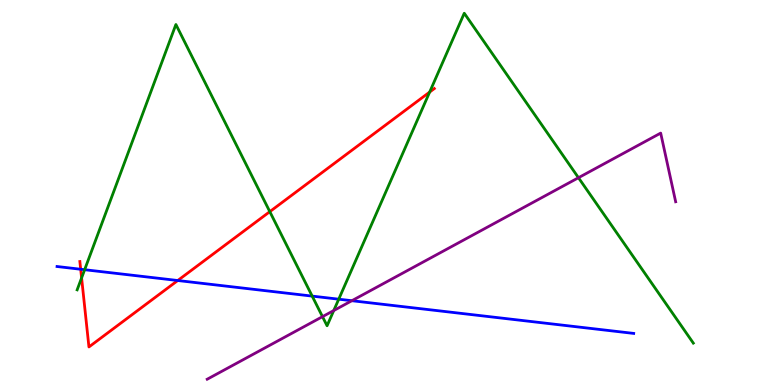[{'lines': ['blue', 'red'], 'intersections': [{'x': 1.04, 'y': 3.01}, {'x': 2.29, 'y': 2.71}]}, {'lines': ['green', 'red'], 'intersections': [{'x': 1.05, 'y': 2.78}, {'x': 3.48, 'y': 4.5}, {'x': 5.54, 'y': 7.61}]}, {'lines': ['purple', 'red'], 'intersections': []}, {'lines': ['blue', 'green'], 'intersections': [{'x': 1.09, 'y': 2.99}, {'x': 4.03, 'y': 2.31}, {'x': 4.37, 'y': 2.23}]}, {'lines': ['blue', 'purple'], 'intersections': [{'x': 4.54, 'y': 2.19}]}, {'lines': ['green', 'purple'], 'intersections': [{'x': 4.16, 'y': 1.78}, {'x': 4.31, 'y': 1.93}, {'x': 7.46, 'y': 5.38}]}]